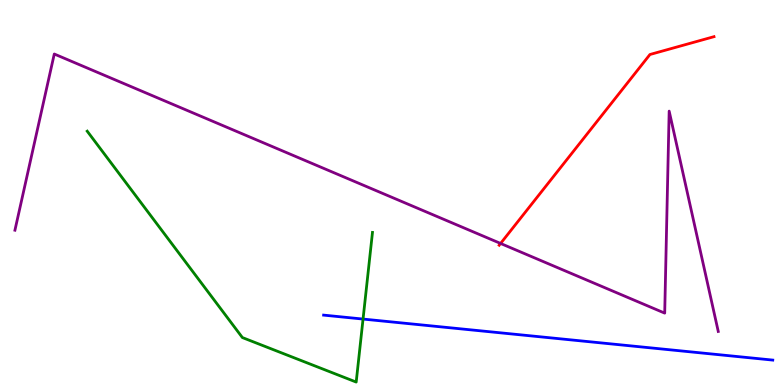[{'lines': ['blue', 'red'], 'intersections': []}, {'lines': ['green', 'red'], 'intersections': []}, {'lines': ['purple', 'red'], 'intersections': [{'x': 6.46, 'y': 3.68}]}, {'lines': ['blue', 'green'], 'intersections': [{'x': 4.68, 'y': 1.71}]}, {'lines': ['blue', 'purple'], 'intersections': []}, {'lines': ['green', 'purple'], 'intersections': []}]